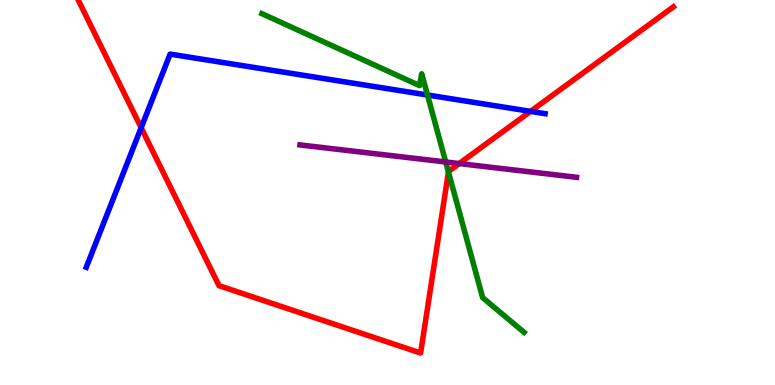[{'lines': ['blue', 'red'], 'intersections': [{'x': 1.82, 'y': 6.68}, {'x': 6.85, 'y': 7.11}]}, {'lines': ['green', 'red'], 'intersections': [{'x': 5.79, 'y': 5.53}]}, {'lines': ['purple', 'red'], 'intersections': [{'x': 5.93, 'y': 5.75}]}, {'lines': ['blue', 'green'], 'intersections': [{'x': 5.52, 'y': 7.53}]}, {'lines': ['blue', 'purple'], 'intersections': []}, {'lines': ['green', 'purple'], 'intersections': [{'x': 5.75, 'y': 5.79}]}]